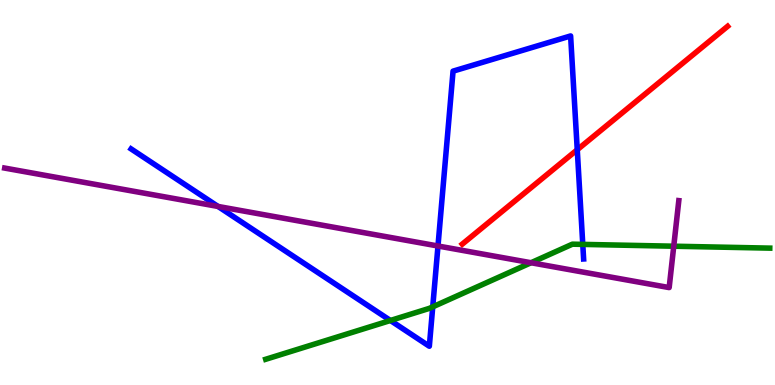[{'lines': ['blue', 'red'], 'intersections': [{'x': 7.45, 'y': 6.11}]}, {'lines': ['green', 'red'], 'intersections': []}, {'lines': ['purple', 'red'], 'intersections': []}, {'lines': ['blue', 'green'], 'intersections': [{'x': 5.04, 'y': 1.68}, {'x': 5.58, 'y': 2.03}, {'x': 7.52, 'y': 3.65}]}, {'lines': ['blue', 'purple'], 'intersections': [{'x': 2.81, 'y': 4.64}, {'x': 5.65, 'y': 3.61}]}, {'lines': ['green', 'purple'], 'intersections': [{'x': 6.85, 'y': 3.18}, {'x': 8.69, 'y': 3.6}]}]